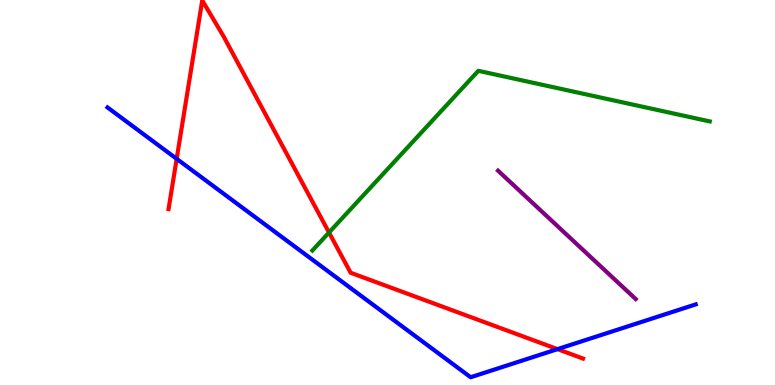[{'lines': ['blue', 'red'], 'intersections': [{'x': 2.28, 'y': 5.87}, {'x': 7.19, 'y': 0.931}]}, {'lines': ['green', 'red'], 'intersections': [{'x': 4.25, 'y': 3.96}]}, {'lines': ['purple', 'red'], 'intersections': []}, {'lines': ['blue', 'green'], 'intersections': []}, {'lines': ['blue', 'purple'], 'intersections': []}, {'lines': ['green', 'purple'], 'intersections': []}]